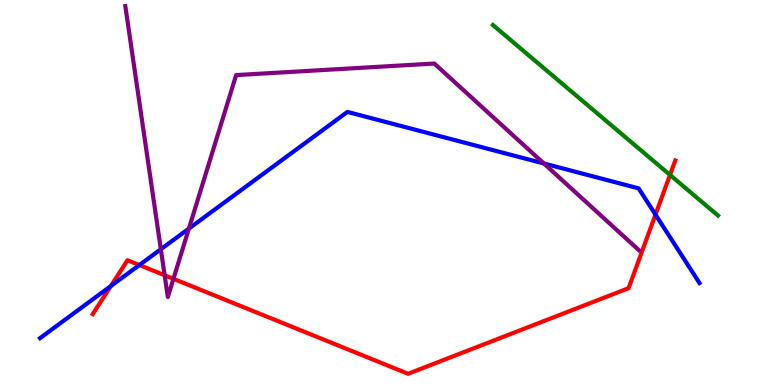[{'lines': ['blue', 'red'], 'intersections': [{'x': 1.43, 'y': 2.57}, {'x': 1.8, 'y': 3.12}, {'x': 8.46, 'y': 4.43}]}, {'lines': ['green', 'red'], 'intersections': [{'x': 8.65, 'y': 5.46}]}, {'lines': ['purple', 'red'], 'intersections': [{'x': 2.12, 'y': 2.85}, {'x': 2.24, 'y': 2.76}]}, {'lines': ['blue', 'green'], 'intersections': []}, {'lines': ['blue', 'purple'], 'intersections': [{'x': 2.08, 'y': 3.53}, {'x': 2.44, 'y': 4.06}, {'x': 7.02, 'y': 5.75}]}, {'lines': ['green', 'purple'], 'intersections': []}]